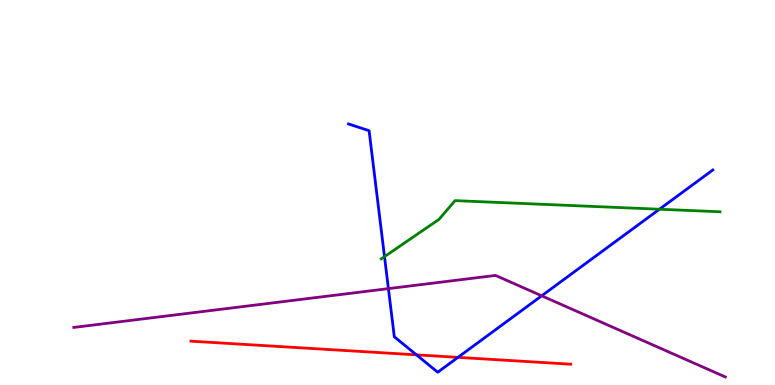[{'lines': ['blue', 'red'], 'intersections': [{'x': 5.37, 'y': 0.783}, {'x': 5.91, 'y': 0.718}]}, {'lines': ['green', 'red'], 'intersections': []}, {'lines': ['purple', 'red'], 'intersections': []}, {'lines': ['blue', 'green'], 'intersections': [{'x': 4.96, 'y': 3.33}, {'x': 8.51, 'y': 4.57}]}, {'lines': ['blue', 'purple'], 'intersections': [{'x': 5.01, 'y': 2.5}, {'x': 6.99, 'y': 2.32}]}, {'lines': ['green', 'purple'], 'intersections': []}]